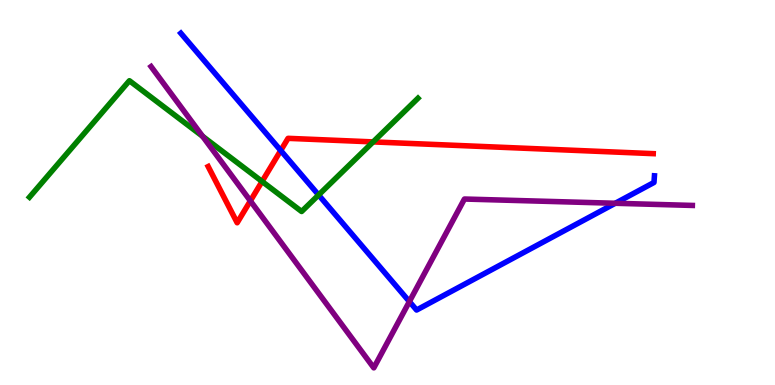[{'lines': ['blue', 'red'], 'intersections': [{'x': 3.62, 'y': 6.09}]}, {'lines': ['green', 'red'], 'intersections': [{'x': 3.38, 'y': 5.29}, {'x': 4.81, 'y': 6.31}]}, {'lines': ['purple', 'red'], 'intersections': [{'x': 3.23, 'y': 4.78}]}, {'lines': ['blue', 'green'], 'intersections': [{'x': 4.11, 'y': 4.94}]}, {'lines': ['blue', 'purple'], 'intersections': [{'x': 5.28, 'y': 2.17}, {'x': 7.94, 'y': 4.72}]}, {'lines': ['green', 'purple'], 'intersections': [{'x': 2.61, 'y': 6.46}]}]